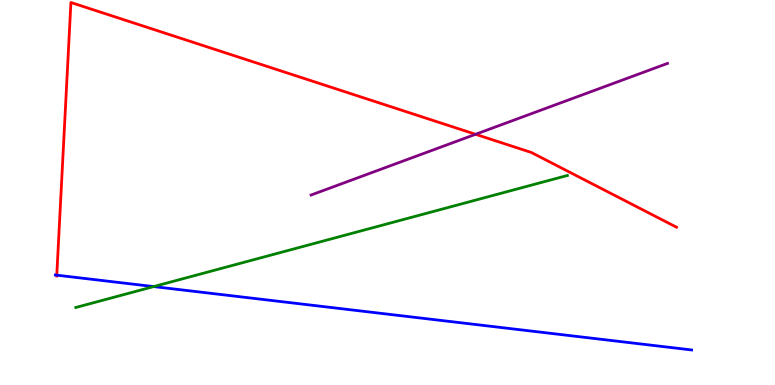[{'lines': ['blue', 'red'], 'intersections': [{'x': 0.733, 'y': 2.85}]}, {'lines': ['green', 'red'], 'intersections': []}, {'lines': ['purple', 'red'], 'intersections': [{'x': 6.14, 'y': 6.51}]}, {'lines': ['blue', 'green'], 'intersections': [{'x': 1.98, 'y': 2.56}]}, {'lines': ['blue', 'purple'], 'intersections': []}, {'lines': ['green', 'purple'], 'intersections': []}]